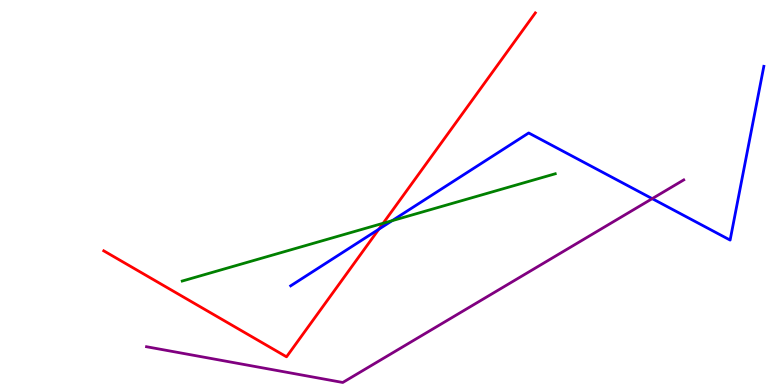[{'lines': ['blue', 'red'], 'intersections': [{'x': 4.89, 'y': 4.05}]}, {'lines': ['green', 'red'], 'intersections': [{'x': 4.94, 'y': 4.2}]}, {'lines': ['purple', 'red'], 'intersections': []}, {'lines': ['blue', 'green'], 'intersections': [{'x': 5.06, 'y': 4.27}]}, {'lines': ['blue', 'purple'], 'intersections': [{'x': 8.42, 'y': 4.84}]}, {'lines': ['green', 'purple'], 'intersections': []}]